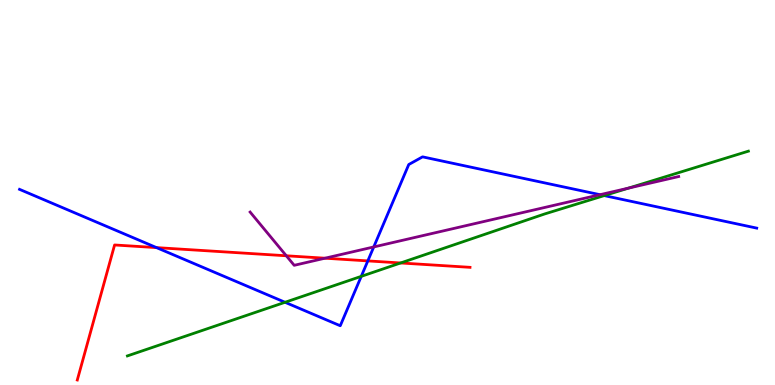[{'lines': ['blue', 'red'], 'intersections': [{'x': 2.02, 'y': 3.57}, {'x': 4.75, 'y': 3.22}]}, {'lines': ['green', 'red'], 'intersections': [{'x': 5.17, 'y': 3.17}]}, {'lines': ['purple', 'red'], 'intersections': [{'x': 3.69, 'y': 3.36}, {'x': 4.19, 'y': 3.29}]}, {'lines': ['blue', 'green'], 'intersections': [{'x': 3.68, 'y': 2.15}, {'x': 4.66, 'y': 2.82}, {'x': 7.8, 'y': 4.92}]}, {'lines': ['blue', 'purple'], 'intersections': [{'x': 4.82, 'y': 3.59}, {'x': 7.74, 'y': 4.94}]}, {'lines': ['green', 'purple'], 'intersections': [{'x': 8.11, 'y': 5.11}]}]